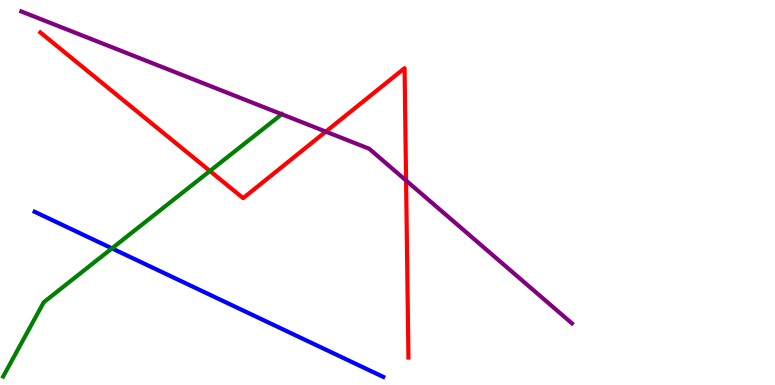[{'lines': ['blue', 'red'], 'intersections': []}, {'lines': ['green', 'red'], 'intersections': [{'x': 2.71, 'y': 5.56}]}, {'lines': ['purple', 'red'], 'intersections': [{'x': 4.2, 'y': 6.58}, {'x': 5.24, 'y': 5.31}]}, {'lines': ['blue', 'green'], 'intersections': [{'x': 1.44, 'y': 3.55}]}, {'lines': ['blue', 'purple'], 'intersections': []}, {'lines': ['green', 'purple'], 'intersections': [{'x': 3.64, 'y': 7.03}]}]